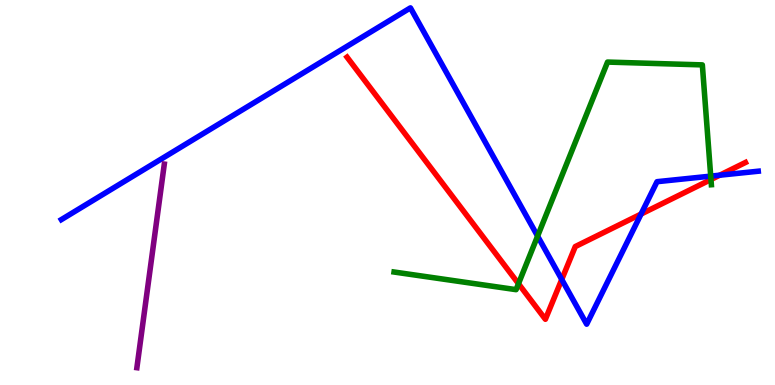[{'lines': ['blue', 'red'], 'intersections': [{'x': 7.25, 'y': 2.74}, {'x': 8.27, 'y': 4.44}, {'x': 9.29, 'y': 5.45}]}, {'lines': ['green', 'red'], 'intersections': [{'x': 6.69, 'y': 2.63}, {'x': 9.17, 'y': 5.34}]}, {'lines': ['purple', 'red'], 'intersections': []}, {'lines': ['blue', 'green'], 'intersections': [{'x': 6.94, 'y': 3.87}, {'x': 9.17, 'y': 5.43}]}, {'lines': ['blue', 'purple'], 'intersections': []}, {'lines': ['green', 'purple'], 'intersections': []}]